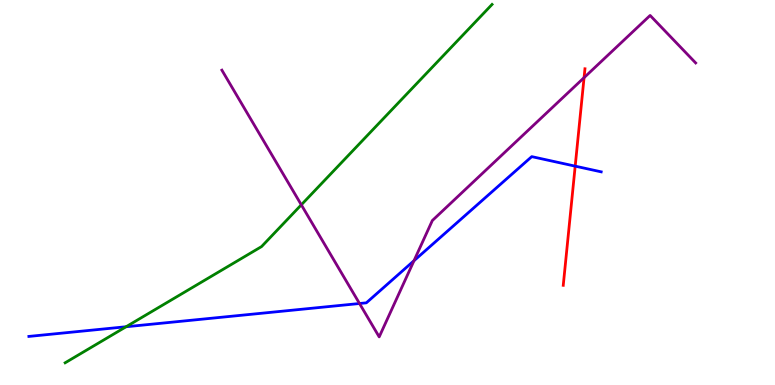[{'lines': ['blue', 'red'], 'intersections': [{'x': 7.42, 'y': 5.68}]}, {'lines': ['green', 'red'], 'intersections': []}, {'lines': ['purple', 'red'], 'intersections': [{'x': 7.54, 'y': 7.98}]}, {'lines': ['blue', 'green'], 'intersections': [{'x': 1.63, 'y': 1.51}]}, {'lines': ['blue', 'purple'], 'intersections': [{'x': 4.64, 'y': 2.12}, {'x': 5.34, 'y': 3.23}]}, {'lines': ['green', 'purple'], 'intersections': [{'x': 3.89, 'y': 4.68}]}]